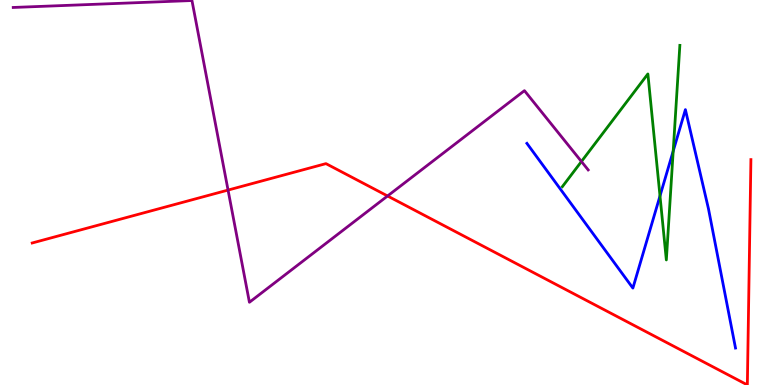[{'lines': ['blue', 'red'], 'intersections': []}, {'lines': ['green', 'red'], 'intersections': []}, {'lines': ['purple', 'red'], 'intersections': [{'x': 2.94, 'y': 5.06}, {'x': 5.0, 'y': 4.91}]}, {'lines': ['blue', 'green'], 'intersections': [{'x': 8.52, 'y': 4.91}, {'x': 8.69, 'y': 6.08}]}, {'lines': ['blue', 'purple'], 'intersections': []}, {'lines': ['green', 'purple'], 'intersections': [{'x': 7.5, 'y': 5.8}]}]